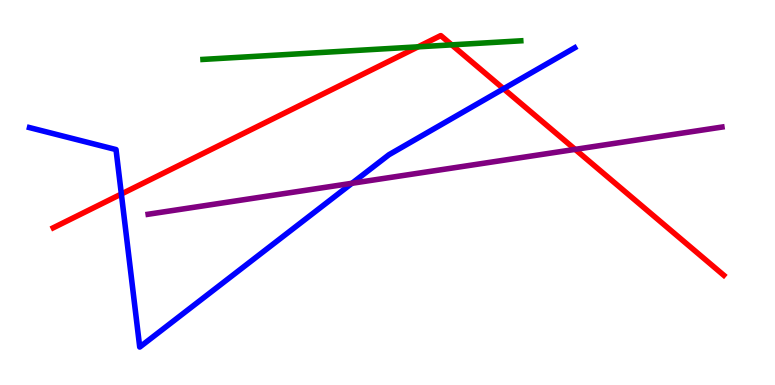[{'lines': ['blue', 'red'], 'intersections': [{'x': 1.57, 'y': 4.96}, {'x': 6.5, 'y': 7.69}]}, {'lines': ['green', 'red'], 'intersections': [{'x': 5.39, 'y': 8.78}, {'x': 5.83, 'y': 8.83}]}, {'lines': ['purple', 'red'], 'intersections': [{'x': 7.42, 'y': 6.12}]}, {'lines': ['blue', 'green'], 'intersections': []}, {'lines': ['blue', 'purple'], 'intersections': [{'x': 4.54, 'y': 5.24}]}, {'lines': ['green', 'purple'], 'intersections': []}]